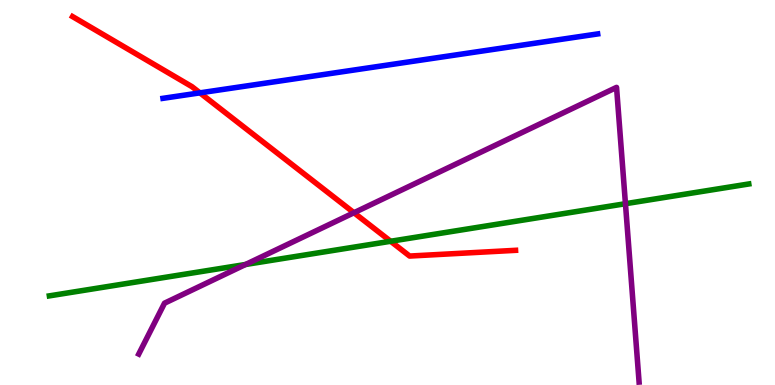[{'lines': ['blue', 'red'], 'intersections': [{'x': 2.58, 'y': 7.59}]}, {'lines': ['green', 'red'], 'intersections': [{'x': 5.04, 'y': 3.73}]}, {'lines': ['purple', 'red'], 'intersections': [{'x': 4.57, 'y': 4.47}]}, {'lines': ['blue', 'green'], 'intersections': []}, {'lines': ['blue', 'purple'], 'intersections': []}, {'lines': ['green', 'purple'], 'intersections': [{'x': 3.17, 'y': 3.13}, {'x': 8.07, 'y': 4.71}]}]